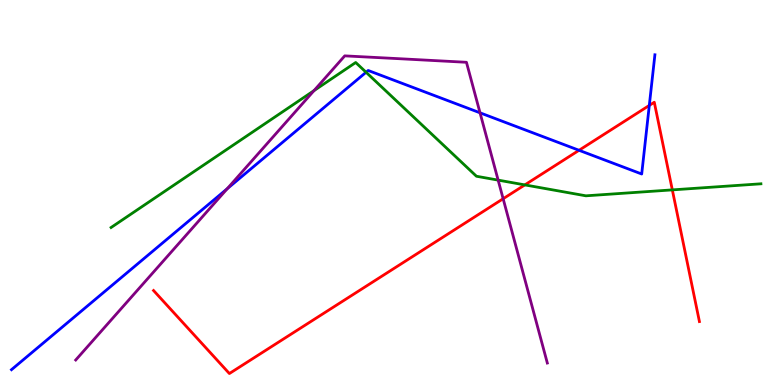[{'lines': ['blue', 'red'], 'intersections': [{'x': 7.47, 'y': 6.1}, {'x': 8.38, 'y': 7.26}]}, {'lines': ['green', 'red'], 'intersections': [{'x': 6.77, 'y': 5.2}, {'x': 8.68, 'y': 5.07}]}, {'lines': ['purple', 'red'], 'intersections': [{'x': 6.49, 'y': 4.84}]}, {'lines': ['blue', 'green'], 'intersections': [{'x': 4.72, 'y': 8.12}]}, {'lines': ['blue', 'purple'], 'intersections': [{'x': 2.93, 'y': 5.1}, {'x': 6.19, 'y': 7.07}]}, {'lines': ['green', 'purple'], 'intersections': [{'x': 4.05, 'y': 7.65}, {'x': 6.43, 'y': 5.32}]}]